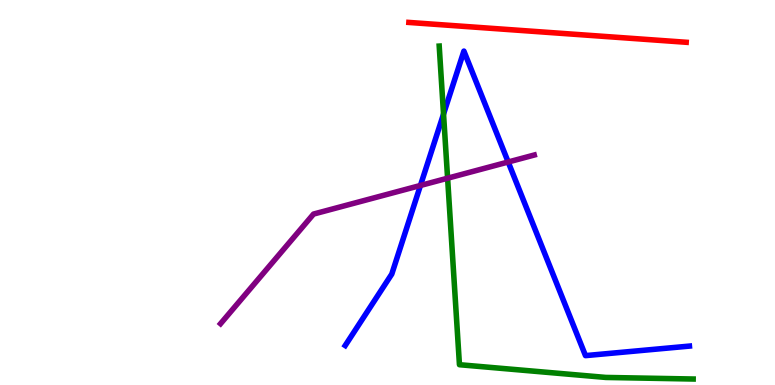[{'lines': ['blue', 'red'], 'intersections': []}, {'lines': ['green', 'red'], 'intersections': []}, {'lines': ['purple', 'red'], 'intersections': []}, {'lines': ['blue', 'green'], 'intersections': [{'x': 5.72, 'y': 7.04}]}, {'lines': ['blue', 'purple'], 'intersections': [{'x': 5.43, 'y': 5.18}, {'x': 6.56, 'y': 5.79}]}, {'lines': ['green', 'purple'], 'intersections': [{'x': 5.78, 'y': 5.37}]}]